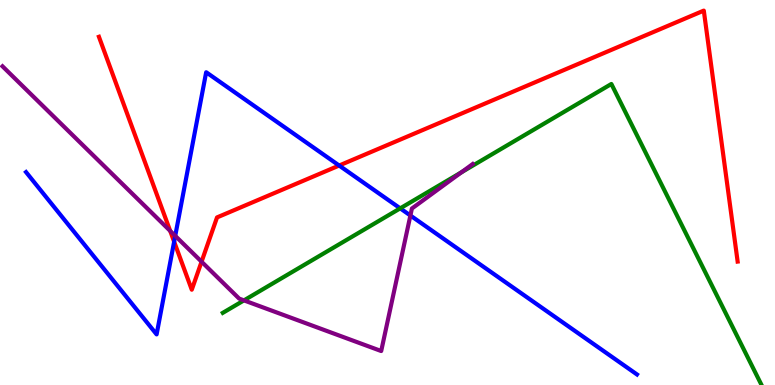[{'lines': ['blue', 'red'], 'intersections': [{'x': 2.25, 'y': 3.72}, {'x': 4.38, 'y': 5.7}]}, {'lines': ['green', 'red'], 'intersections': []}, {'lines': ['purple', 'red'], 'intersections': [{'x': 2.2, 'y': 4.0}, {'x': 2.6, 'y': 3.2}]}, {'lines': ['blue', 'green'], 'intersections': [{'x': 5.16, 'y': 4.59}]}, {'lines': ['blue', 'purple'], 'intersections': [{'x': 2.26, 'y': 3.87}, {'x': 5.3, 'y': 4.4}]}, {'lines': ['green', 'purple'], 'intersections': [{'x': 3.15, 'y': 2.2}, {'x': 5.95, 'y': 5.52}]}]